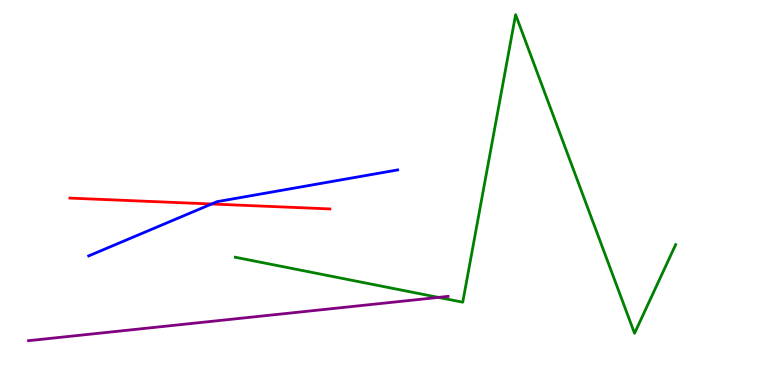[{'lines': ['blue', 'red'], 'intersections': [{'x': 2.73, 'y': 4.7}]}, {'lines': ['green', 'red'], 'intersections': []}, {'lines': ['purple', 'red'], 'intersections': []}, {'lines': ['blue', 'green'], 'intersections': []}, {'lines': ['blue', 'purple'], 'intersections': []}, {'lines': ['green', 'purple'], 'intersections': [{'x': 5.66, 'y': 2.28}]}]